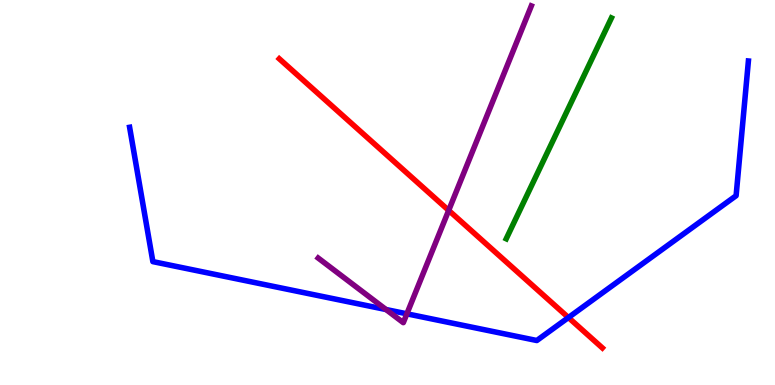[{'lines': ['blue', 'red'], 'intersections': [{'x': 7.33, 'y': 1.75}]}, {'lines': ['green', 'red'], 'intersections': []}, {'lines': ['purple', 'red'], 'intersections': [{'x': 5.79, 'y': 4.54}]}, {'lines': ['blue', 'green'], 'intersections': []}, {'lines': ['blue', 'purple'], 'intersections': [{'x': 4.98, 'y': 1.96}, {'x': 5.25, 'y': 1.85}]}, {'lines': ['green', 'purple'], 'intersections': []}]